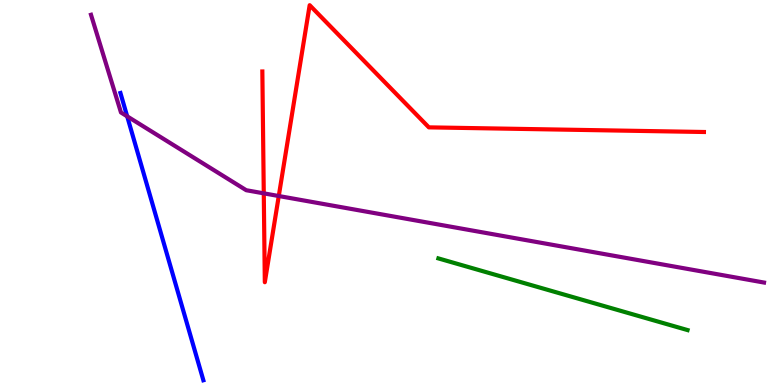[{'lines': ['blue', 'red'], 'intersections': []}, {'lines': ['green', 'red'], 'intersections': []}, {'lines': ['purple', 'red'], 'intersections': [{'x': 3.4, 'y': 4.98}, {'x': 3.6, 'y': 4.91}]}, {'lines': ['blue', 'green'], 'intersections': []}, {'lines': ['blue', 'purple'], 'intersections': [{'x': 1.64, 'y': 6.98}]}, {'lines': ['green', 'purple'], 'intersections': []}]